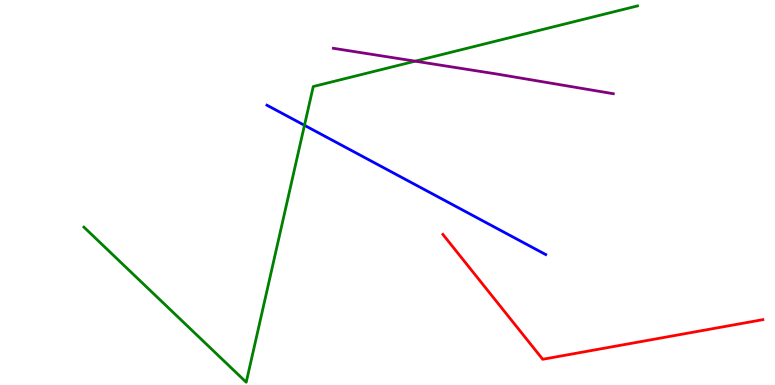[{'lines': ['blue', 'red'], 'intersections': []}, {'lines': ['green', 'red'], 'intersections': []}, {'lines': ['purple', 'red'], 'intersections': []}, {'lines': ['blue', 'green'], 'intersections': [{'x': 3.93, 'y': 6.75}]}, {'lines': ['blue', 'purple'], 'intersections': []}, {'lines': ['green', 'purple'], 'intersections': [{'x': 5.36, 'y': 8.41}]}]